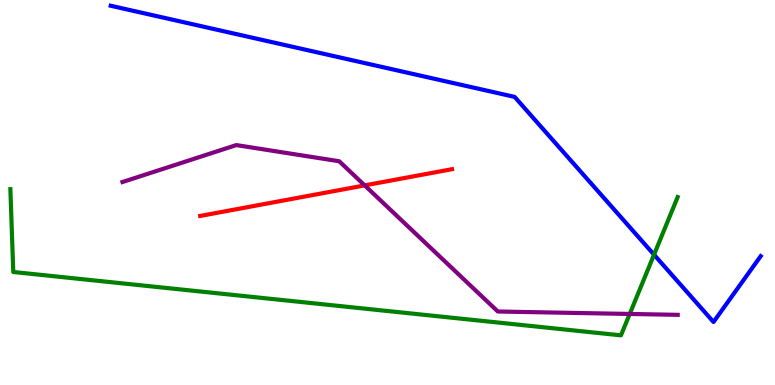[{'lines': ['blue', 'red'], 'intersections': []}, {'lines': ['green', 'red'], 'intersections': []}, {'lines': ['purple', 'red'], 'intersections': [{'x': 4.71, 'y': 5.18}]}, {'lines': ['blue', 'green'], 'intersections': [{'x': 8.44, 'y': 3.39}]}, {'lines': ['blue', 'purple'], 'intersections': []}, {'lines': ['green', 'purple'], 'intersections': [{'x': 8.13, 'y': 1.85}]}]